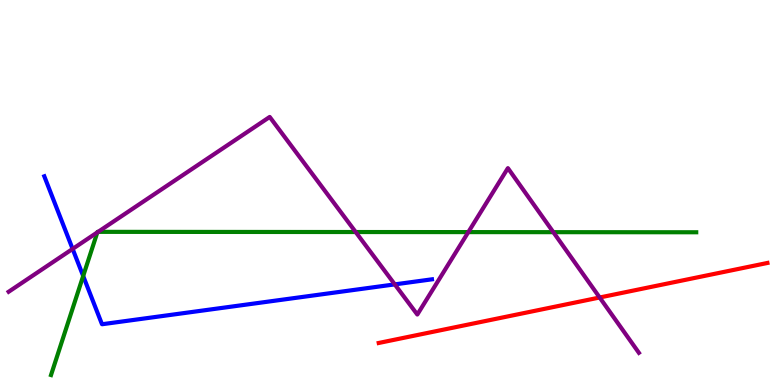[{'lines': ['blue', 'red'], 'intersections': []}, {'lines': ['green', 'red'], 'intersections': []}, {'lines': ['purple', 'red'], 'intersections': [{'x': 7.74, 'y': 2.27}]}, {'lines': ['blue', 'green'], 'intersections': [{'x': 1.07, 'y': 2.83}]}, {'lines': ['blue', 'purple'], 'intersections': [{'x': 0.937, 'y': 3.53}, {'x': 5.09, 'y': 2.61}]}, {'lines': ['green', 'purple'], 'intersections': [{'x': 1.26, 'y': 3.96}, {'x': 1.27, 'y': 3.98}, {'x': 4.59, 'y': 3.97}, {'x': 6.04, 'y': 3.97}, {'x': 7.14, 'y': 3.97}]}]